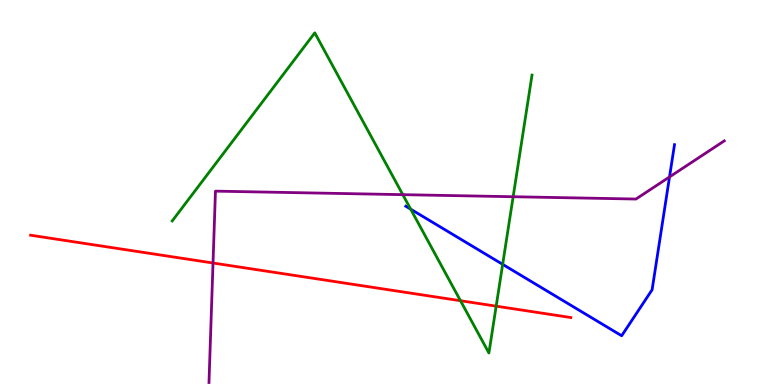[{'lines': ['blue', 'red'], 'intersections': []}, {'lines': ['green', 'red'], 'intersections': [{'x': 5.94, 'y': 2.19}, {'x': 6.4, 'y': 2.05}]}, {'lines': ['purple', 'red'], 'intersections': [{'x': 2.75, 'y': 3.17}]}, {'lines': ['blue', 'green'], 'intersections': [{'x': 5.3, 'y': 4.57}, {'x': 6.49, 'y': 3.13}]}, {'lines': ['blue', 'purple'], 'intersections': [{'x': 8.64, 'y': 5.4}]}, {'lines': ['green', 'purple'], 'intersections': [{'x': 5.2, 'y': 4.94}, {'x': 6.62, 'y': 4.89}]}]